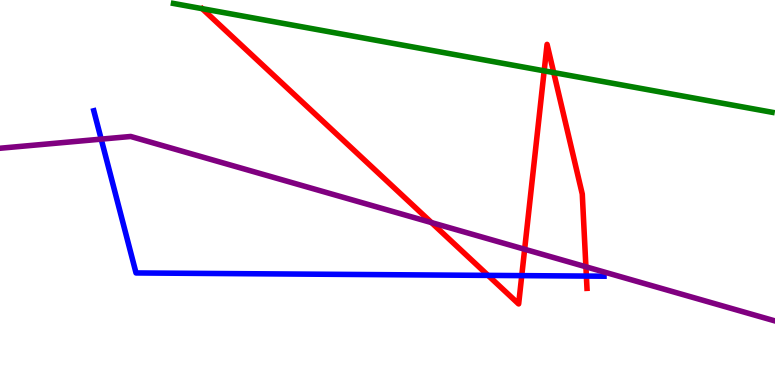[{'lines': ['blue', 'red'], 'intersections': [{'x': 6.3, 'y': 2.85}, {'x': 6.73, 'y': 2.84}, {'x': 7.57, 'y': 2.83}]}, {'lines': ['green', 'red'], 'intersections': [{'x': 7.02, 'y': 8.16}, {'x': 7.14, 'y': 8.11}]}, {'lines': ['purple', 'red'], 'intersections': [{'x': 5.57, 'y': 4.22}, {'x': 6.77, 'y': 3.53}, {'x': 7.56, 'y': 3.07}]}, {'lines': ['blue', 'green'], 'intersections': []}, {'lines': ['blue', 'purple'], 'intersections': [{'x': 1.31, 'y': 6.39}]}, {'lines': ['green', 'purple'], 'intersections': []}]